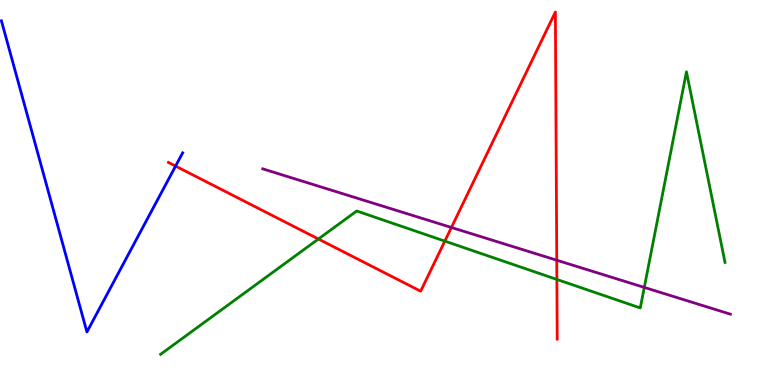[{'lines': ['blue', 'red'], 'intersections': [{'x': 2.27, 'y': 5.69}]}, {'lines': ['green', 'red'], 'intersections': [{'x': 4.11, 'y': 3.79}, {'x': 5.74, 'y': 3.74}, {'x': 7.19, 'y': 2.74}]}, {'lines': ['purple', 'red'], 'intersections': [{'x': 5.82, 'y': 4.09}, {'x': 7.18, 'y': 3.24}]}, {'lines': ['blue', 'green'], 'intersections': []}, {'lines': ['blue', 'purple'], 'intersections': []}, {'lines': ['green', 'purple'], 'intersections': [{'x': 8.31, 'y': 2.53}]}]